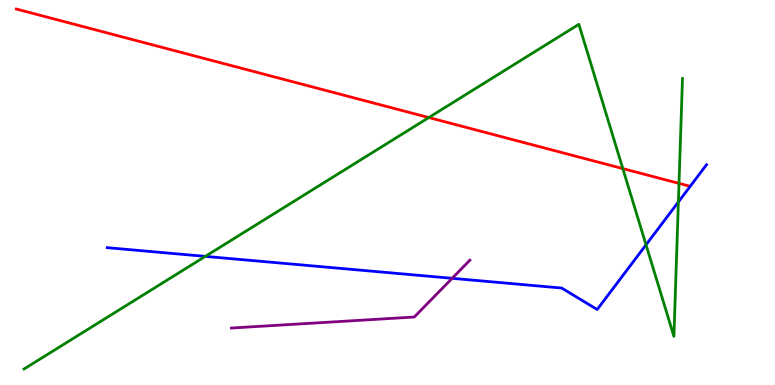[{'lines': ['blue', 'red'], 'intersections': []}, {'lines': ['green', 'red'], 'intersections': [{'x': 5.53, 'y': 6.95}, {'x': 8.04, 'y': 5.62}, {'x': 8.76, 'y': 5.24}]}, {'lines': ['purple', 'red'], 'intersections': []}, {'lines': ['blue', 'green'], 'intersections': [{'x': 2.65, 'y': 3.34}, {'x': 8.34, 'y': 3.64}, {'x': 8.75, 'y': 4.75}]}, {'lines': ['blue', 'purple'], 'intersections': [{'x': 5.83, 'y': 2.77}]}, {'lines': ['green', 'purple'], 'intersections': []}]